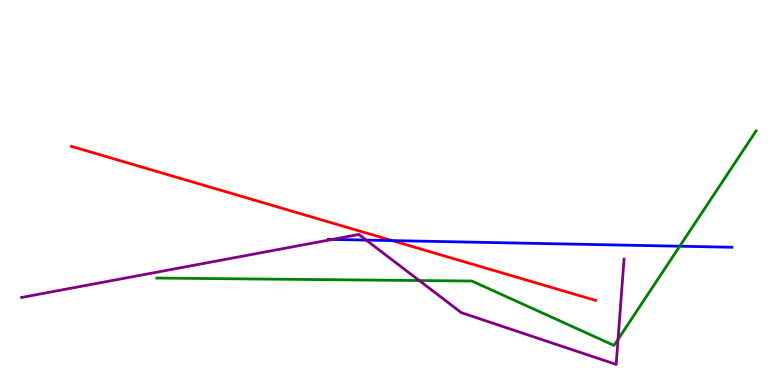[{'lines': ['blue', 'red'], 'intersections': [{'x': 5.06, 'y': 3.75}]}, {'lines': ['green', 'red'], 'intersections': []}, {'lines': ['purple', 'red'], 'intersections': []}, {'lines': ['blue', 'green'], 'intersections': [{'x': 8.77, 'y': 3.6}]}, {'lines': ['blue', 'purple'], 'intersections': [{'x': 4.29, 'y': 3.78}, {'x': 4.73, 'y': 3.76}]}, {'lines': ['green', 'purple'], 'intersections': [{'x': 5.41, 'y': 2.71}, {'x': 7.97, 'y': 1.19}]}]